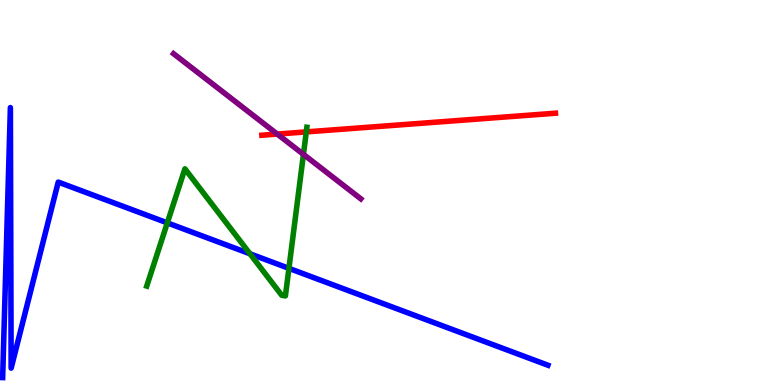[{'lines': ['blue', 'red'], 'intersections': []}, {'lines': ['green', 'red'], 'intersections': [{'x': 3.95, 'y': 6.57}]}, {'lines': ['purple', 'red'], 'intersections': [{'x': 3.58, 'y': 6.52}]}, {'lines': ['blue', 'green'], 'intersections': [{'x': 2.16, 'y': 4.21}, {'x': 3.23, 'y': 3.41}, {'x': 3.73, 'y': 3.03}]}, {'lines': ['blue', 'purple'], 'intersections': []}, {'lines': ['green', 'purple'], 'intersections': [{'x': 3.92, 'y': 5.99}]}]